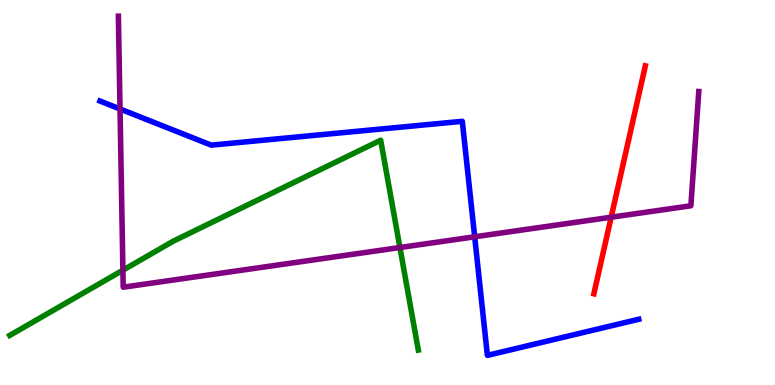[{'lines': ['blue', 'red'], 'intersections': []}, {'lines': ['green', 'red'], 'intersections': []}, {'lines': ['purple', 'red'], 'intersections': [{'x': 7.89, 'y': 4.36}]}, {'lines': ['blue', 'green'], 'intersections': []}, {'lines': ['blue', 'purple'], 'intersections': [{'x': 1.55, 'y': 7.17}, {'x': 6.12, 'y': 3.85}]}, {'lines': ['green', 'purple'], 'intersections': [{'x': 1.59, 'y': 2.98}, {'x': 5.16, 'y': 3.57}]}]